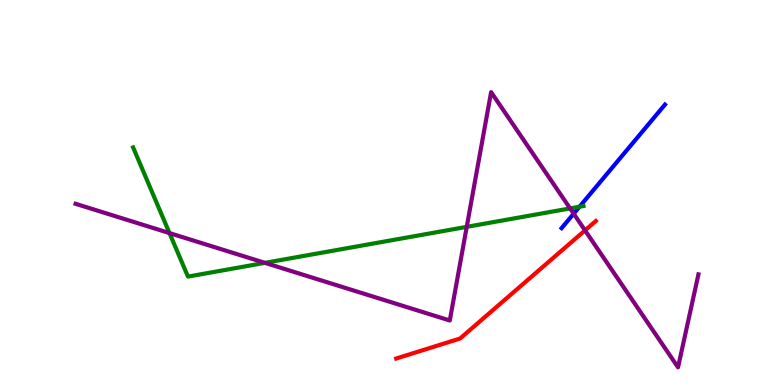[{'lines': ['blue', 'red'], 'intersections': []}, {'lines': ['green', 'red'], 'intersections': []}, {'lines': ['purple', 'red'], 'intersections': [{'x': 7.55, 'y': 4.02}]}, {'lines': ['blue', 'green'], 'intersections': [{'x': 7.48, 'y': 4.63}]}, {'lines': ['blue', 'purple'], 'intersections': [{'x': 7.4, 'y': 4.45}]}, {'lines': ['green', 'purple'], 'intersections': [{'x': 2.19, 'y': 3.95}, {'x': 3.42, 'y': 3.17}, {'x': 6.02, 'y': 4.11}, {'x': 7.36, 'y': 4.59}]}]